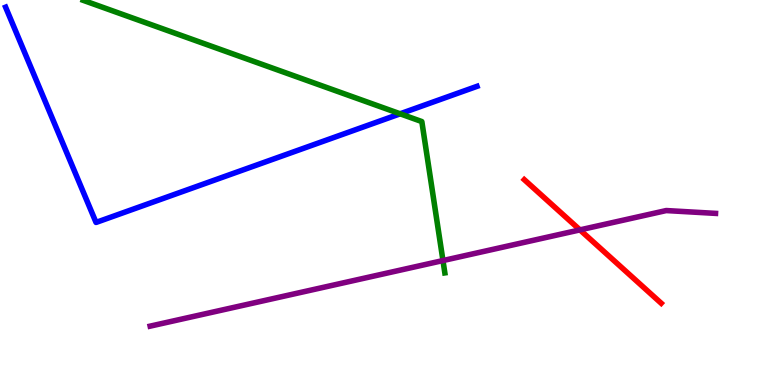[{'lines': ['blue', 'red'], 'intersections': []}, {'lines': ['green', 'red'], 'intersections': []}, {'lines': ['purple', 'red'], 'intersections': [{'x': 7.48, 'y': 4.03}]}, {'lines': ['blue', 'green'], 'intersections': [{'x': 5.16, 'y': 7.04}]}, {'lines': ['blue', 'purple'], 'intersections': []}, {'lines': ['green', 'purple'], 'intersections': [{'x': 5.72, 'y': 3.23}]}]